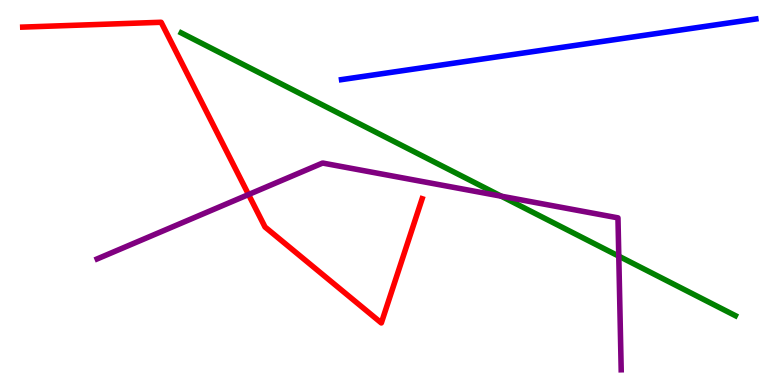[{'lines': ['blue', 'red'], 'intersections': []}, {'lines': ['green', 'red'], 'intersections': []}, {'lines': ['purple', 'red'], 'intersections': [{'x': 3.21, 'y': 4.95}]}, {'lines': ['blue', 'green'], 'intersections': []}, {'lines': ['blue', 'purple'], 'intersections': []}, {'lines': ['green', 'purple'], 'intersections': [{'x': 6.47, 'y': 4.9}, {'x': 7.98, 'y': 3.35}]}]